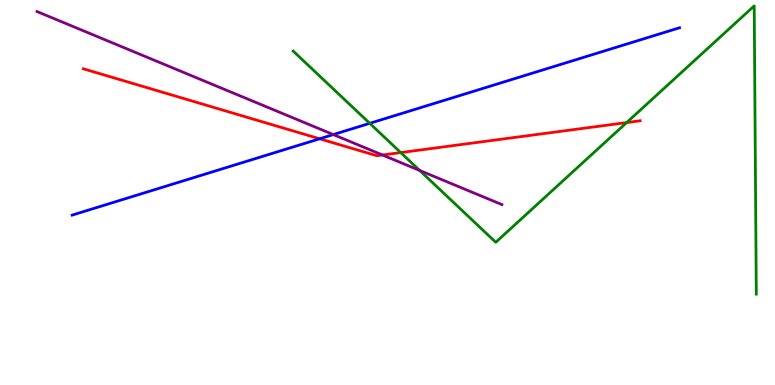[{'lines': ['blue', 'red'], 'intersections': [{'x': 4.12, 'y': 6.4}]}, {'lines': ['green', 'red'], 'intersections': [{'x': 5.17, 'y': 6.04}, {'x': 8.09, 'y': 6.82}]}, {'lines': ['purple', 'red'], 'intersections': [{'x': 4.94, 'y': 5.97}]}, {'lines': ['blue', 'green'], 'intersections': [{'x': 4.77, 'y': 6.8}]}, {'lines': ['blue', 'purple'], 'intersections': [{'x': 4.3, 'y': 6.5}]}, {'lines': ['green', 'purple'], 'intersections': [{'x': 5.41, 'y': 5.57}]}]